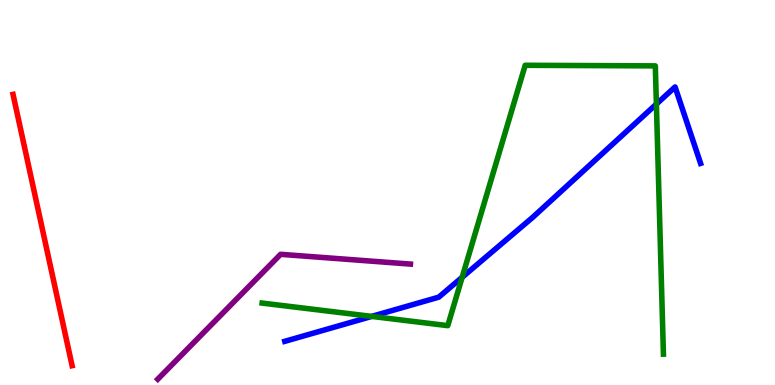[{'lines': ['blue', 'red'], 'intersections': []}, {'lines': ['green', 'red'], 'intersections': []}, {'lines': ['purple', 'red'], 'intersections': []}, {'lines': ['blue', 'green'], 'intersections': [{'x': 4.8, 'y': 1.78}, {'x': 5.96, 'y': 2.8}, {'x': 8.47, 'y': 7.3}]}, {'lines': ['blue', 'purple'], 'intersections': []}, {'lines': ['green', 'purple'], 'intersections': []}]